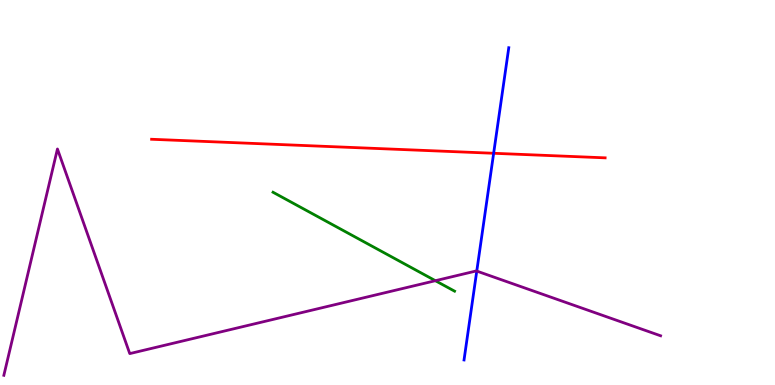[{'lines': ['blue', 'red'], 'intersections': [{'x': 6.37, 'y': 6.02}]}, {'lines': ['green', 'red'], 'intersections': []}, {'lines': ['purple', 'red'], 'intersections': []}, {'lines': ['blue', 'green'], 'intersections': []}, {'lines': ['blue', 'purple'], 'intersections': [{'x': 6.15, 'y': 2.96}]}, {'lines': ['green', 'purple'], 'intersections': [{'x': 5.62, 'y': 2.71}]}]